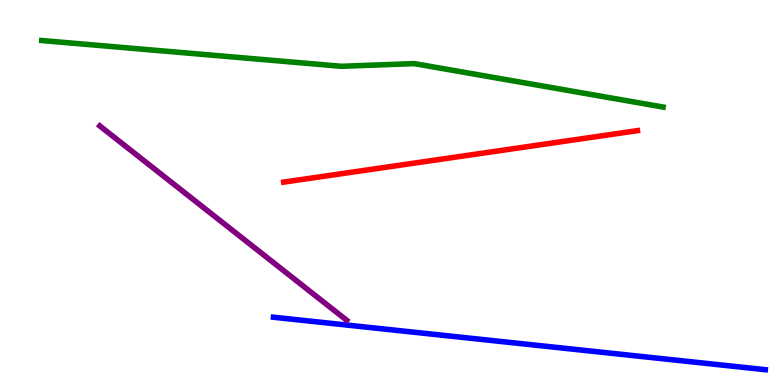[{'lines': ['blue', 'red'], 'intersections': []}, {'lines': ['green', 'red'], 'intersections': []}, {'lines': ['purple', 'red'], 'intersections': []}, {'lines': ['blue', 'green'], 'intersections': []}, {'lines': ['blue', 'purple'], 'intersections': []}, {'lines': ['green', 'purple'], 'intersections': []}]